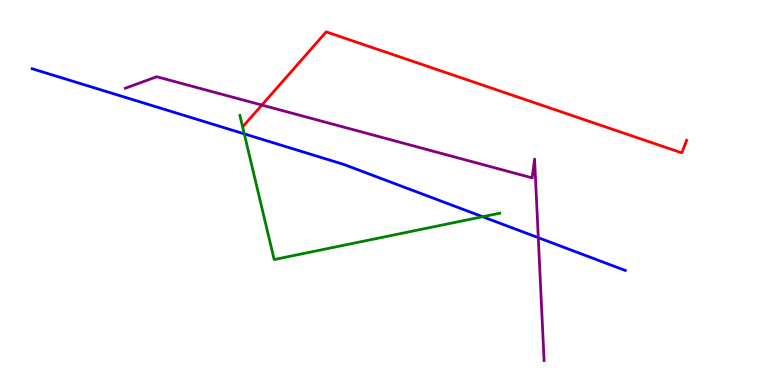[{'lines': ['blue', 'red'], 'intersections': []}, {'lines': ['green', 'red'], 'intersections': []}, {'lines': ['purple', 'red'], 'intersections': [{'x': 3.38, 'y': 7.27}]}, {'lines': ['blue', 'green'], 'intersections': [{'x': 3.15, 'y': 6.52}, {'x': 6.23, 'y': 4.37}]}, {'lines': ['blue', 'purple'], 'intersections': [{'x': 6.95, 'y': 3.83}]}, {'lines': ['green', 'purple'], 'intersections': []}]